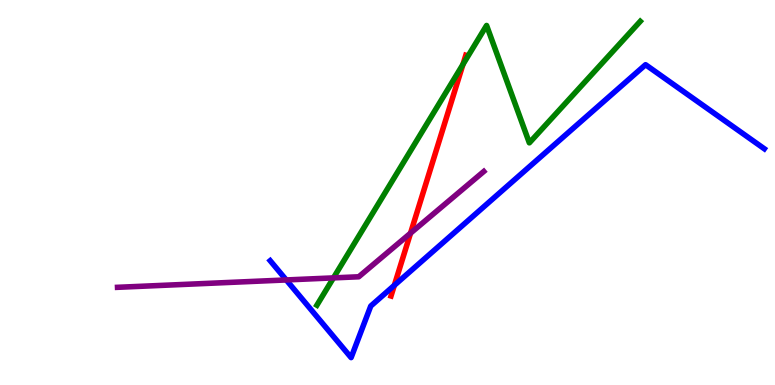[{'lines': ['blue', 'red'], 'intersections': [{'x': 5.09, 'y': 2.59}]}, {'lines': ['green', 'red'], 'intersections': [{'x': 5.97, 'y': 8.33}]}, {'lines': ['purple', 'red'], 'intersections': [{'x': 5.3, 'y': 3.94}]}, {'lines': ['blue', 'green'], 'intersections': []}, {'lines': ['blue', 'purple'], 'intersections': [{'x': 3.69, 'y': 2.73}]}, {'lines': ['green', 'purple'], 'intersections': [{'x': 4.3, 'y': 2.78}]}]